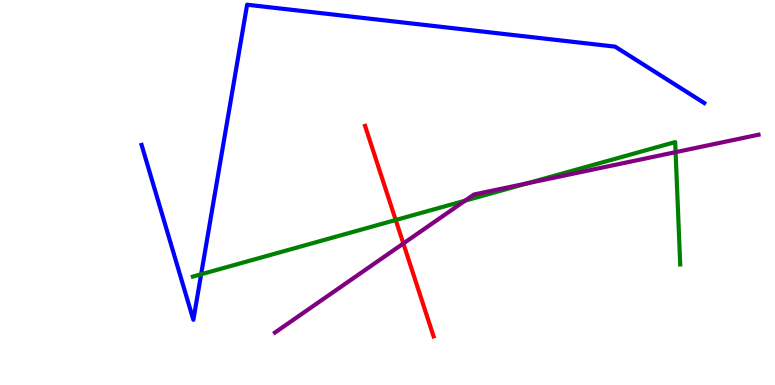[{'lines': ['blue', 'red'], 'intersections': []}, {'lines': ['green', 'red'], 'intersections': [{'x': 5.11, 'y': 4.29}]}, {'lines': ['purple', 'red'], 'intersections': [{'x': 5.2, 'y': 3.68}]}, {'lines': ['blue', 'green'], 'intersections': [{'x': 2.6, 'y': 2.88}]}, {'lines': ['blue', 'purple'], 'intersections': []}, {'lines': ['green', 'purple'], 'intersections': [{'x': 6.0, 'y': 4.79}, {'x': 6.81, 'y': 5.24}, {'x': 8.72, 'y': 6.05}]}]